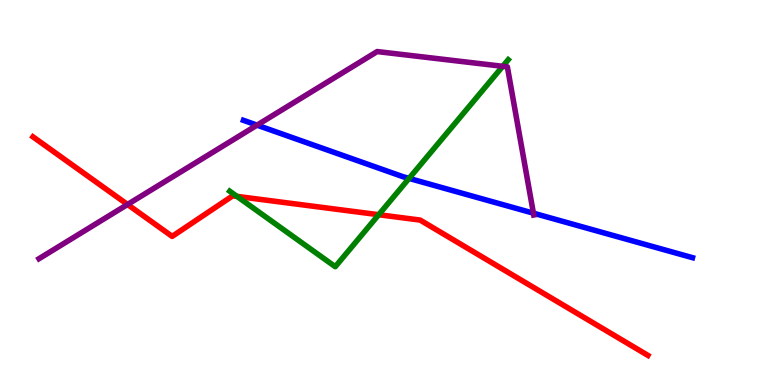[{'lines': ['blue', 'red'], 'intersections': []}, {'lines': ['green', 'red'], 'intersections': [{'x': 3.06, 'y': 4.9}, {'x': 4.89, 'y': 4.42}]}, {'lines': ['purple', 'red'], 'intersections': [{'x': 1.65, 'y': 4.69}]}, {'lines': ['blue', 'green'], 'intersections': [{'x': 5.28, 'y': 5.37}]}, {'lines': ['blue', 'purple'], 'intersections': [{'x': 3.32, 'y': 6.75}, {'x': 6.88, 'y': 4.46}]}, {'lines': ['green', 'purple'], 'intersections': [{'x': 6.49, 'y': 8.28}]}]